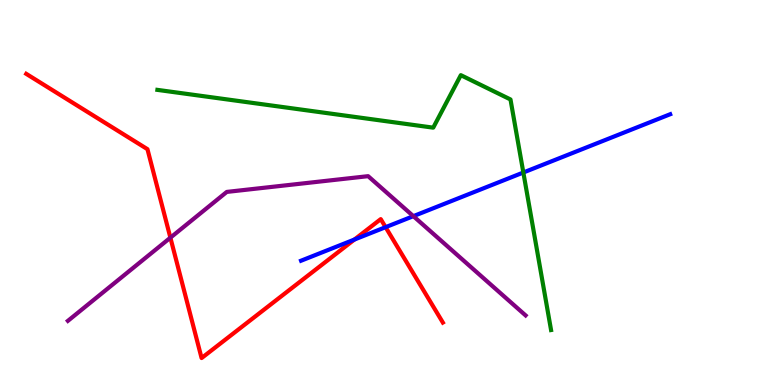[{'lines': ['blue', 'red'], 'intersections': [{'x': 4.57, 'y': 3.78}, {'x': 4.98, 'y': 4.1}]}, {'lines': ['green', 'red'], 'intersections': []}, {'lines': ['purple', 'red'], 'intersections': [{'x': 2.2, 'y': 3.83}]}, {'lines': ['blue', 'green'], 'intersections': [{'x': 6.75, 'y': 5.52}]}, {'lines': ['blue', 'purple'], 'intersections': [{'x': 5.33, 'y': 4.39}]}, {'lines': ['green', 'purple'], 'intersections': []}]